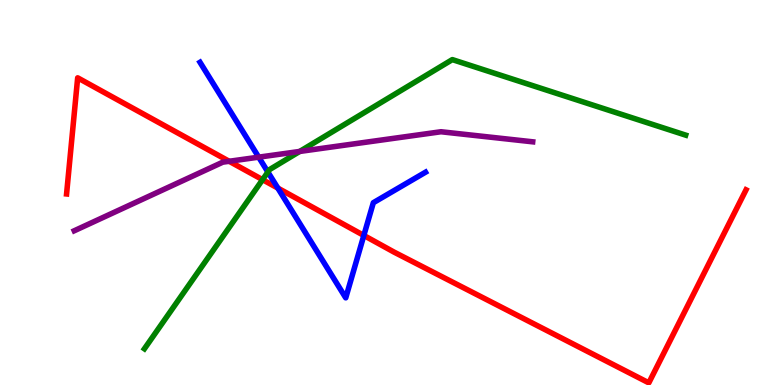[{'lines': ['blue', 'red'], 'intersections': [{'x': 3.58, 'y': 5.11}, {'x': 4.69, 'y': 3.88}]}, {'lines': ['green', 'red'], 'intersections': [{'x': 3.39, 'y': 5.33}]}, {'lines': ['purple', 'red'], 'intersections': [{'x': 2.96, 'y': 5.81}]}, {'lines': ['blue', 'green'], 'intersections': [{'x': 3.46, 'y': 5.53}]}, {'lines': ['blue', 'purple'], 'intersections': [{'x': 3.34, 'y': 5.92}]}, {'lines': ['green', 'purple'], 'intersections': [{'x': 3.87, 'y': 6.07}]}]